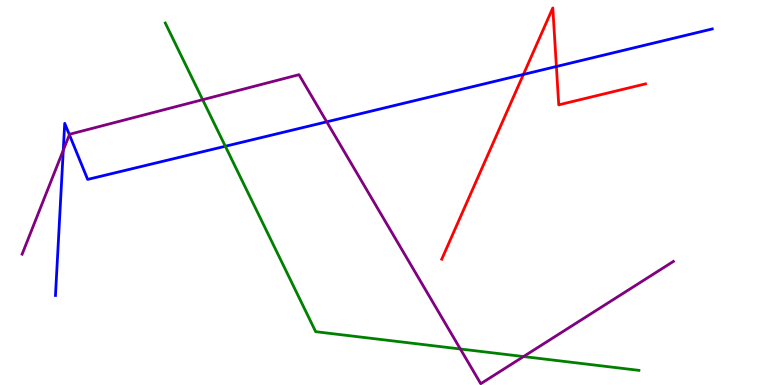[{'lines': ['blue', 'red'], 'intersections': [{'x': 6.75, 'y': 8.07}, {'x': 7.18, 'y': 8.27}]}, {'lines': ['green', 'red'], 'intersections': []}, {'lines': ['purple', 'red'], 'intersections': []}, {'lines': ['blue', 'green'], 'intersections': [{'x': 2.91, 'y': 6.2}]}, {'lines': ['blue', 'purple'], 'intersections': [{'x': 0.816, 'y': 6.1}, {'x': 0.895, 'y': 6.5}, {'x': 4.22, 'y': 6.84}]}, {'lines': ['green', 'purple'], 'intersections': [{'x': 2.61, 'y': 7.41}, {'x': 5.94, 'y': 0.935}, {'x': 6.76, 'y': 0.739}]}]